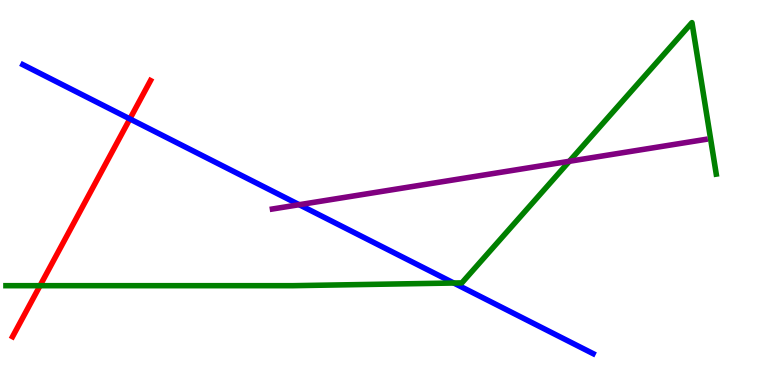[{'lines': ['blue', 'red'], 'intersections': [{'x': 1.68, 'y': 6.91}]}, {'lines': ['green', 'red'], 'intersections': [{'x': 0.516, 'y': 2.58}]}, {'lines': ['purple', 'red'], 'intersections': []}, {'lines': ['blue', 'green'], 'intersections': [{'x': 5.85, 'y': 2.65}]}, {'lines': ['blue', 'purple'], 'intersections': [{'x': 3.86, 'y': 4.68}]}, {'lines': ['green', 'purple'], 'intersections': [{'x': 7.35, 'y': 5.81}]}]